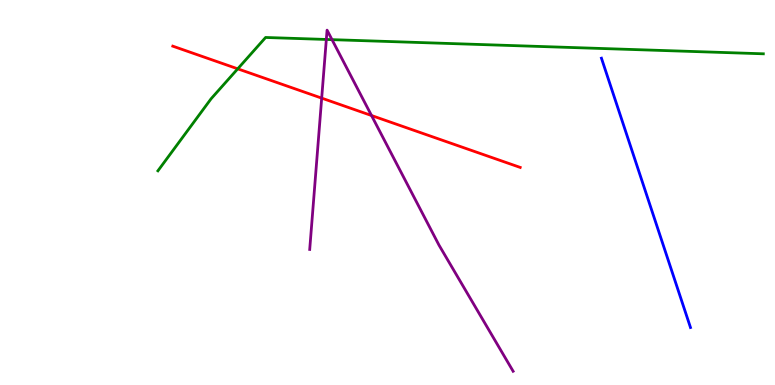[{'lines': ['blue', 'red'], 'intersections': []}, {'lines': ['green', 'red'], 'intersections': [{'x': 3.07, 'y': 8.21}]}, {'lines': ['purple', 'red'], 'intersections': [{'x': 4.15, 'y': 7.45}, {'x': 4.79, 'y': 7.0}]}, {'lines': ['blue', 'green'], 'intersections': []}, {'lines': ['blue', 'purple'], 'intersections': []}, {'lines': ['green', 'purple'], 'intersections': [{'x': 4.21, 'y': 8.98}, {'x': 4.28, 'y': 8.97}]}]